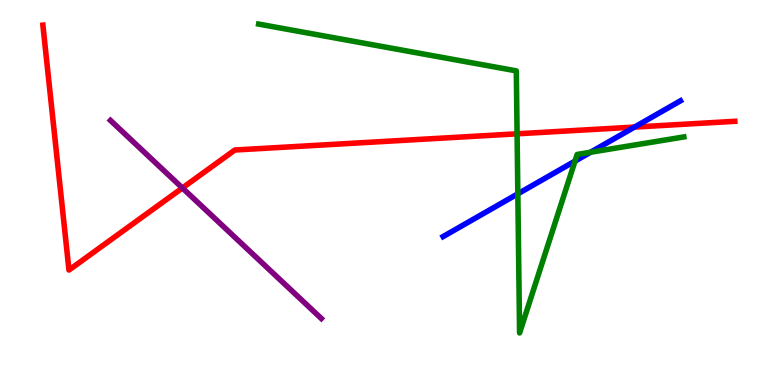[{'lines': ['blue', 'red'], 'intersections': [{'x': 8.19, 'y': 6.7}]}, {'lines': ['green', 'red'], 'intersections': [{'x': 6.67, 'y': 6.52}]}, {'lines': ['purple', 'red'], 'intersections': [{'x': 2.35, 'y': 5.12}]}, {'lines': ['blue', 'green'], 'intersections': [{'x': 6.68, 'y': 4.97}, {'x': 7.42, 'y': 5.81}, {'x': 7.62, 'y': 6.05}]}, {'lines': ['blue', 'purple'], 'intersections': []}, {'lines': ['green', 'purple'], 'intersections': []}]